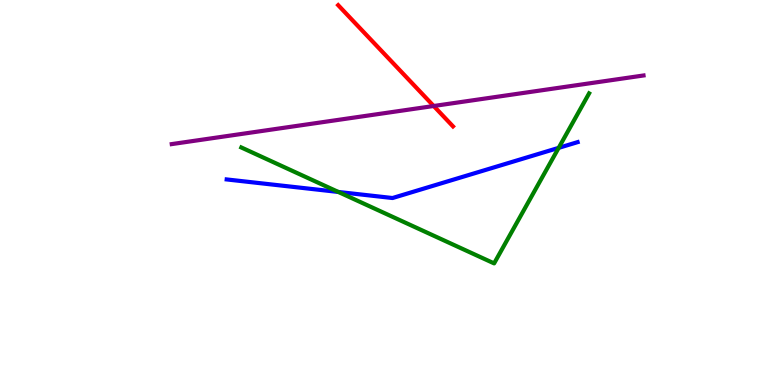[{'lines': ['blue', 'red'], 'intersections': []}, {'lines': ['green', 'red'], 'intersections': []}, {'lines': ['purple', 'red'], 'intersections': [{'x': 5.6, 'y': 7.25}]}, {'lines': ['blue', 'green'], 'intersections': [{'x': 4.37, 'y': 5.01}, {'x': 7.21, 'y': 6.16}]}, {'lines': ['blue', 'purple'], 'intersections': []}, {'lines': ['green', 'purple'], 'intersections': []}]